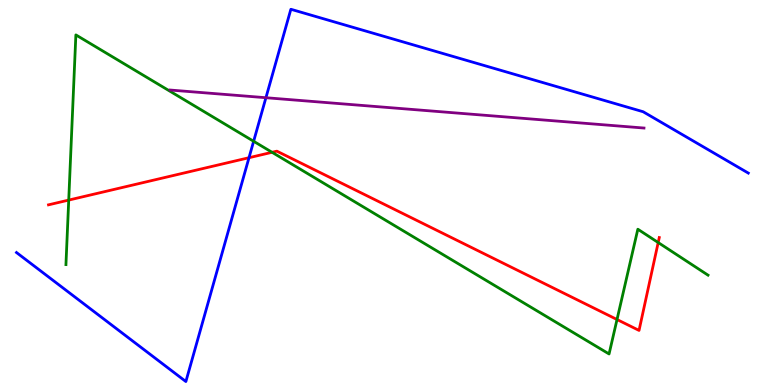[{'lines': ['blue', 'red'], 'intersections': [{'x': 3.21, 'y': 5.9}]}, {'lines': ['green', 'red'], 'intersections': [{'x': 0.887, 'y': 4.8}, {'x': 3.51, 'y': 6.04}, {'x': 7.96, 'y': 1.7}, {'x': 8.49, 'y': 3.7}]}, {'lines': ['purple', 'red'], 'intersections': []}, {'lines': ['blue', 'green'], 'intersections': [{'x': 3.27, 'y': 6.33}]}, {'lines': ['blue', 'purple'], 'intersections': [{'x': 3.43, 'y': 7.46}]}, {'lines': ['green', 'purple'], 'intersections': []}]